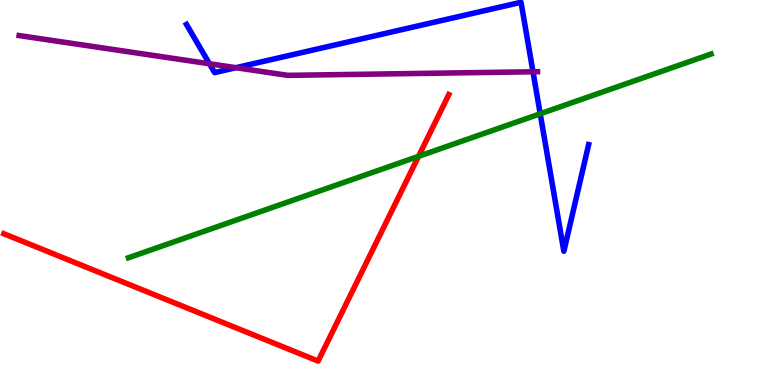[{'lines': ['blue', 'red'], 'intersections': []}, {'lines': ['green', 'red'], 'intersections': [{'x': 5.4, 'y': 5.94}]}, {'lines': ['purple', 'red'], 'intersections': []}, {'lines': ['blue', 'green'], 'intersections': [{'x': 6.97, 'y': 7.04}]}, {'lines': ['blue', 'purple'], 'intersections': [{'x': 2.7, 'y': 8.34}, {'x': 3.04, 'y': 8.24}, {'x': 6.88, 'y': 8.14}]}, {'lines': ['green', 'purple'], 'intersections': []}]